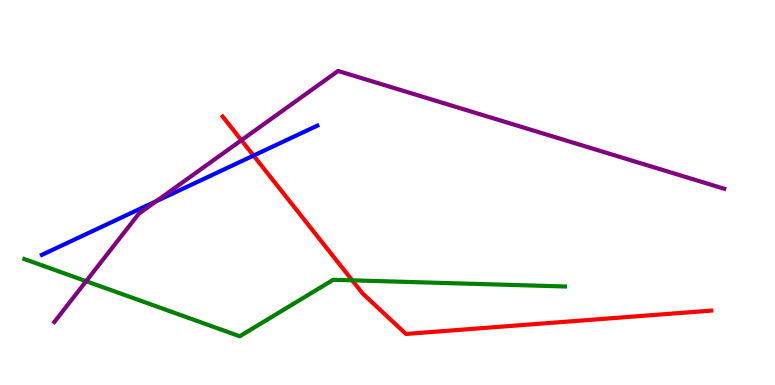[{'lines': ['blue', 'red'], 'intersections': [{'x': 3.27, 'y': 5.96}]}, {'lines': ['green', 'red'], 'intersections': [{'x': 4.55, 'y': 2.72}]}, {'lines': ['purple', 'red'], 'intersections': [{'x': 3.11, 'y': 6.36}]}, {'lines': ['blue', 'green'], 'intersections': []}, {'lines': ['blue', 'purple'], 'intersections': [{'x': 2.02, 'y': 4.78}]}, {'lines': ['green', 'purple'], 'intersections': [{'x': 1.11, 'y': 2.7}]}]